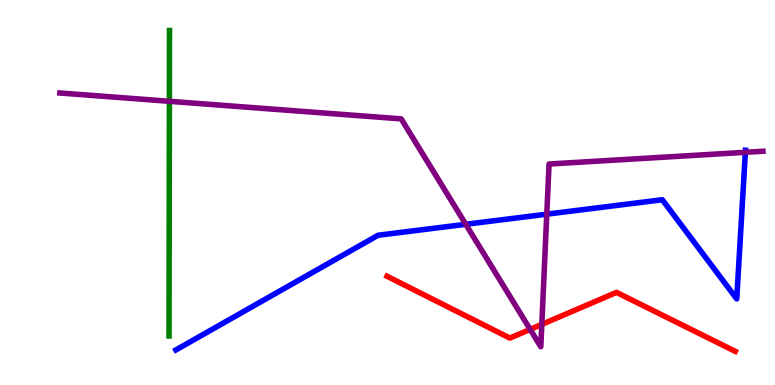[{'lines': ['blue', 'red'], 'intersections': []}, {'lines': ['green', 'red'], 'intersections': []}, {'lines': ['purple', 'red'], 'intersections': [{'x': 6.84, 'y': 1.44}, {'x': 6.99, 'y': 1.57}]}, {'lines': ['blue', 'green'], 'intersections': []}, {'lines': ['blue', 'purple'], 'intersections': [{'x': 6.01, 'y': 4.17}, {'x': 7.06, 'y': 4.44}, {'x': 9.62, 'y': 6.04}]}, {'lines': ['green', 'purple'], 'intersections': [{'x': 2.19, 'y': 7.37}]}]